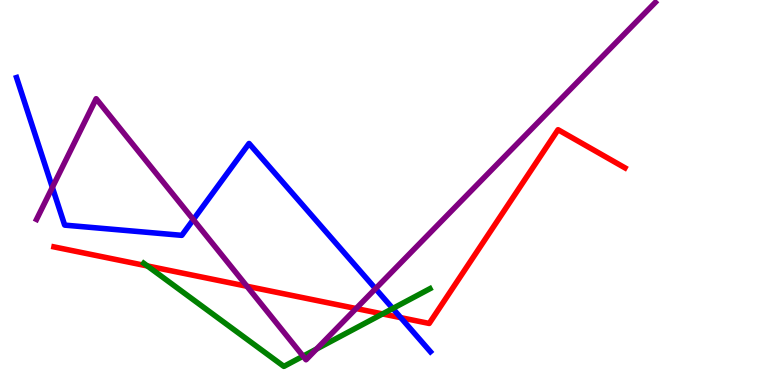[{'lines': ['blue', 'red'], 'intersections': [{'x': 5.17, 'y': 1.75}]}, {'lines': ['green', 'red'], 'intersections': [{'x': 1.9, 'y': 3.09}, {'x': 4.94, 'y': 1.85}]}, {'lines': ['purple', 'red'], 'intersections': [{'x': 3.19, 'y': 2.56}, {'x': 4.59, 'y': 1.99}]}, {'lines': ['blue', 'green'], 'intersections': [{'x': 5.07, 'y': 1.99}]}, {'lines': ['blue', 'purple'], 'intersections': [{'x': 0.676, 'y': 5.13}, {'x': 2.49, 'y': 4.3}, {'x': 4.85, 'y': 2.5}]}, {'lines': ['green', 'purple'], 'intersections': [{'x': 3.91, 'y': 0.749}, {'x': 4.08, 'y': 0.935}]}]